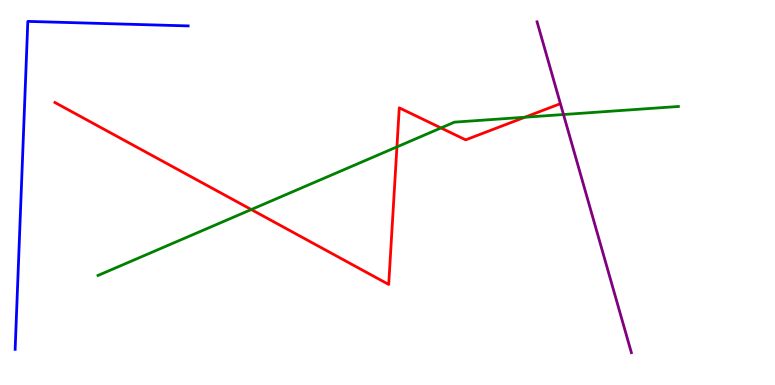[{'lines': ['blue', 'red'], 'intersections': []}, {'lines': ['green', 'red'], 'intersections': [{'x': 3.24, 'y': 4.56}, {'x': 5.12, 'y': 6.18}, {'x': 5.69, 'y': 6.68}, {'x': 6.77, 'y': 6.96}]}, {'lines': ['purple', 'red'], 'intersections': []}, {'lines': ['blue', 'green'], 'intersections': []}, {'lines': ['blue', 'purple'], 'intersections': []}, {'lines': ['green', 'purple'], 'intersections': [{'x': 7.27, 'y': 7.03}]}]